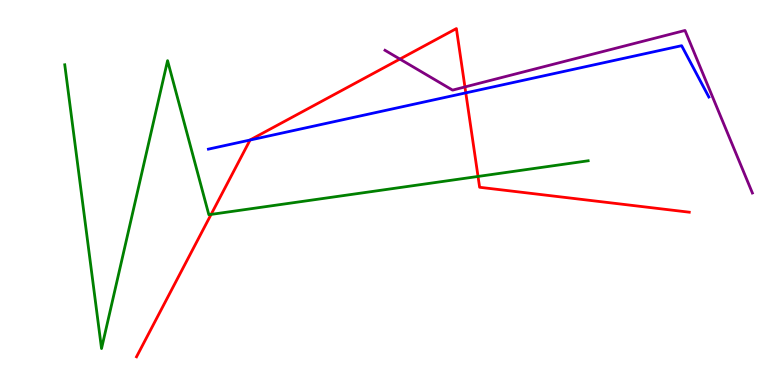[{'lines': ['blue', 'red'], 'intersections': [{'x': 3.23, 'y': 6.36}, {'x': 6.01, 'y': 7.59}]}, {'lines': ['green', 'red'], 'intersections': [{'x': 2.72, 'y': 4.43}, {'x': 6.17, 'y': 5.42}]}, {'lines': ['purple', 'red'], 'intersections': [{'x': 5.16, 'y': 8.47}, {'x': 6.0, 'y': 7.74}]}, {'lines': ['blue', 'green'], 'intersections': []}, {'lines': ['blue', 'purple'], 'intersections': []}, {'lines': ['green', 'purple'], 'intersections': []}]